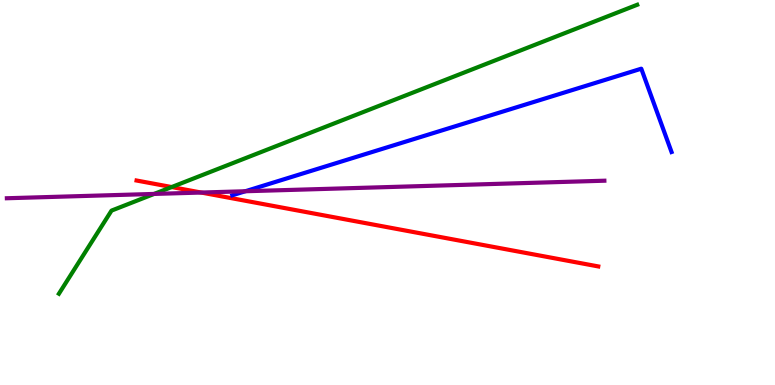[{'lines': ['blue', 'red'], 'intersections': []}, {'lines': ['green', 'red'], 'intersections': [{'x': 2.22, 'y': 5.14}]}, {'lines': ['purple', 'red'], 'intersections': [{'x': 2.6, 'y': 5.0}]}, {'lines': ['blue', 'green'], 'intersections': []}, {'lines': ['blue', 'purple'], 'intersections': [{'x': 3.17, 'y': 5.03}]}, {'lines': ['green', 'purple'], 'intersections': [{'x': 1.99, 'y': 4.96}]}]